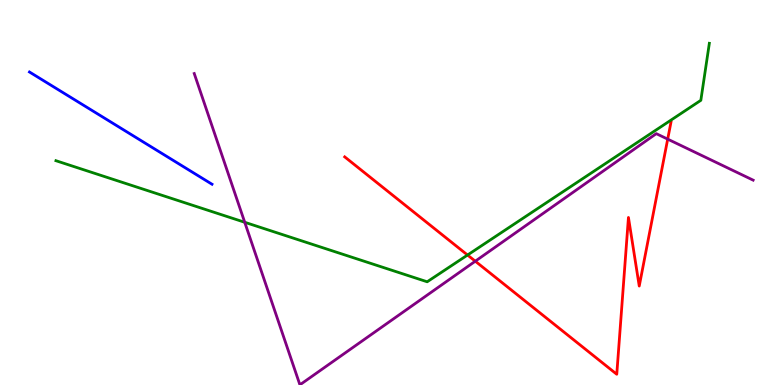[{'lines': ['blue', 'red'], 'intersections': []}, {'lines': ['green', 'red'], 'intersections': [{'x': 6.03, 'y': 3.38}]}, {'lines': ['purple', 'red'], 'intersections': [{'x': 6.13, 'y': 3.22}, {'x': 8.62, 'y': 6.39}]}, {'lines': ['blue', 'green'], 'intersections': []}, {'lines': ['blue', 'purple'], 'intersections': []}, {'lines': ['green', 'purple'], 'intersections': [{'x': 3.16, 'y': 4.23}]}]